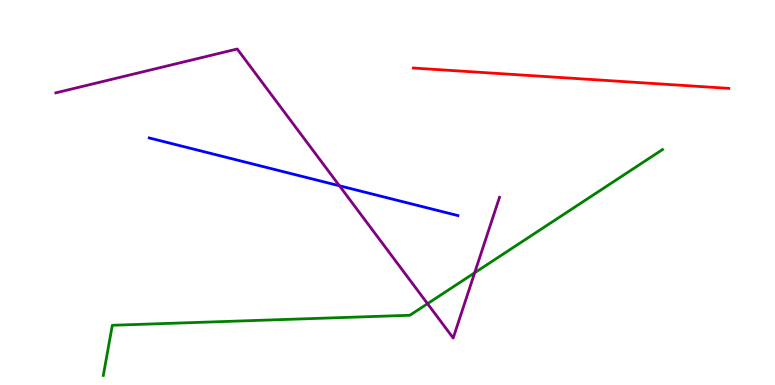[{'lines': ['blue', 'red'], 'intersections': []}, {'lines': ['green', 'red'], 'intersections': []}, {'lines': ['purple', 'red'], 'intersections': []}, {'lines': ['blue', 'green'], 'intersections': []}, {'lines': ['blue', 'purple'], 'intersections': [{'x': 4.38, 'y': 5.17}]}, {'lines': ['green', 'purple'], 'intersections': [{'x': 5.52, 'y': 2.11}, {'x': 6.12, 'y': 2.91}]}]